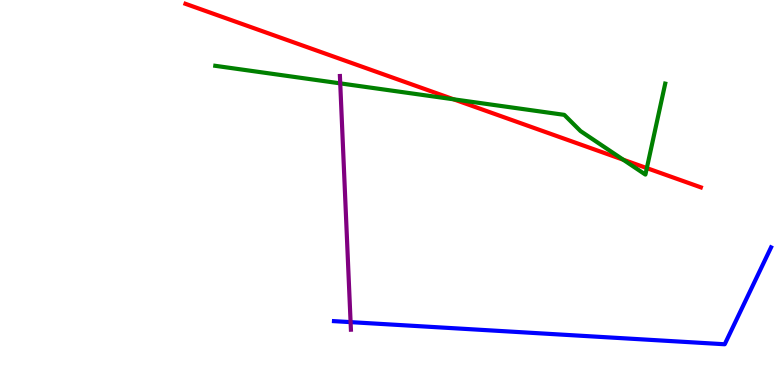[{'lines': ['blue', 'red'], 'intersections': []}, {'lines': ['green', 'red'], 'intersections': [{'x': 5.85, 'y': 7.42}, {'x': 8.04, 'y': 5.85}, {'x': 8.35, 'y': 5.63}]}, {'lines': ['purple', 'red'], 'intersections': []}, {'lines': ['blue', 'green'], 'intersections': []}, {'lines': ['blue', 'purple'], 'intersections': [{'x': 4.52, 'y': 1.63}]}, {'lines': ['green', 'purple'], 'intersections': [{'x': 4.39, 'y': 7.83}]}]